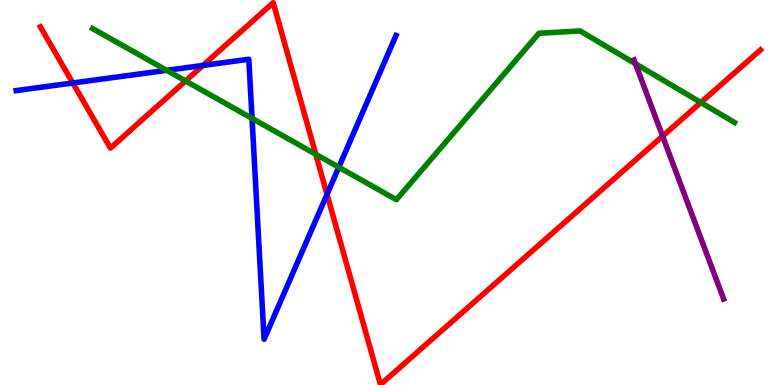[{'lines': ['blue', 'red'], 'intersections': [{'x': 0.939, 'y': 7.84}, {'x': 2.62, 'y': 8.3}, {'x': 4.22, 'y': 4.95}]}, {'lines': ['green', 'red'], 'intersections': [{'x': 2.39, 'y': 7.9}, {'x': 4.07, 'y': 5.99}, {'x': 9.04, 'y': 7.34}]}, {'lines': ['purple', 'red'], 'intersections': [{'x': 8.55, 'y': 6.46}]}, {'lines': ['blue', 'green'], 'intersections': [{'x': 2.15, 'y': 8.17}, {'x': 3.25, 'y': 6.92}, {'x': 4.37, 'y': 5.66}]}, {'lines': ['blue', 'purple'], 'intersections': []}, {'lines': ['green', 'purple'], 'intersections': [{'x': 8.2, 'y': 8.34}]}]